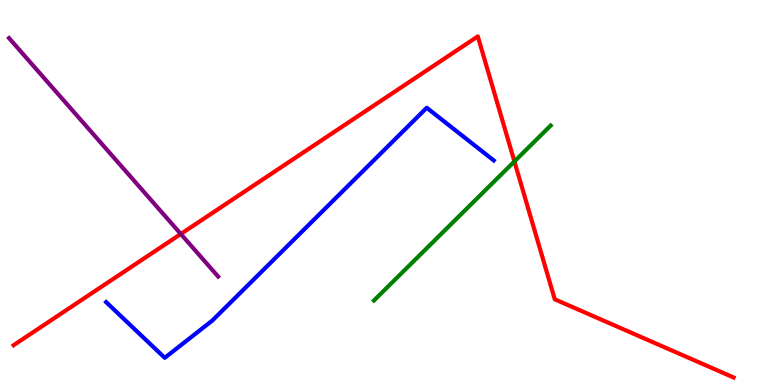[{'lines': ['blue', 'red'], 'intersections': []}, {'lines': ['green', 'red'], 'intersections': [{'x': 6.64, 'y': 5.81}]}, {'lines': ['purple', 'red'], 'intersections': [{'x': 2.33, 'y': 3.92}]}, {'lines': ['blue', 'green'], 'intersections': []}, {'lines': ['blue', 'purple'], 'intersections': []}, {'lines': ['green', 'purple'], 'intersections': []}]